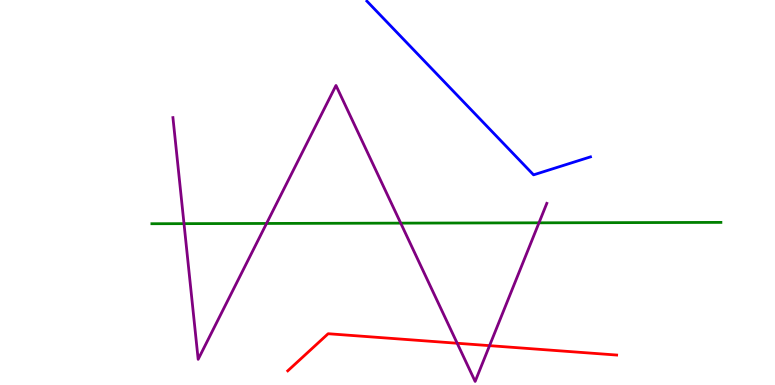[{'lines': ['blue', 'red'], 'intersections': []}, {'lines': ['green', 'red'], 'intersections': []}, {'lines': ['purple', 'red'], 'intersections': [{'x': 5.9, 'y': 1.08}, {'x': 6.32, 'y': 1.02}]}, {'lines': ['blue', 'green'], 'intersections': []}, {'lines': ['blue', 'purple'], 'intersections': []}, {'lines': ['green', 'purple'], 'intersections': [{'x': 2.37, 'y': 4.19}, {'x': 3.44, 'y': 4.2}, {'x': 5.17, 'y': 4.2}, {'x': 6.95, 'y': 4.21}]}]